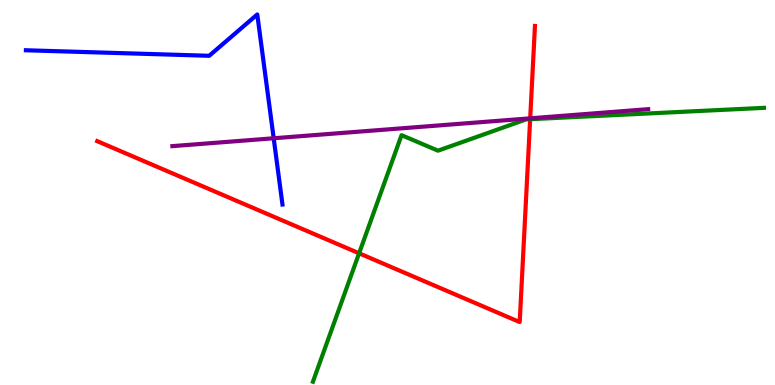[{'lines': ['blue', 'red'], 'intersections': []}, {'lines': ['green', 'red'], 'intersections': [{'x': 4.63, 'y': 3.42}, {'x': 6.84, 'y': 6.9}]}, {'lines': ['purple', 'red'], 'intersections': [{'x': 6.84, 'y': 6.93}]}, {'lines': ['blue', 'green'], 'intersections': []}, {'lines': ['blue', 'purple'], 'intersections': [{'x': 3.53, 'y': 6.41}]}, {'lines': ['green', 'purple'], 'intersections': []}]